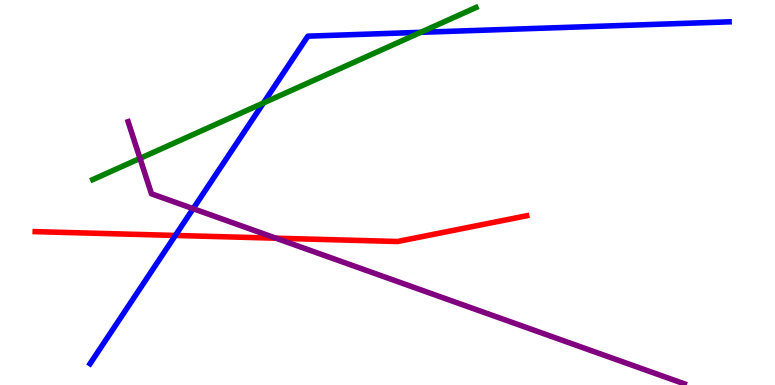[{'lines': ['blue', 'red'], 'intersections': [{'x': 2.26, 'y': 3.88}]}, {'lines': ['green', 'red'], 'intersections': []}, {'lines': ['purple', 'red'], 'intersections': [{'x': 3.56, 'y': 3.81}]}, {'lines': ['blue', 'green'], 'intersections': [{'x': 3.4, 'y': 7.33}, {'x': 5.43, 'y': 9.16}]}, {'lines': ['blue', 'purple'], 'intersections': [{'x': 2.49, 'y': 4.58}]}, {'lines': ['green', 'purple'], 'intersections': [{'x': 1.81, 'y': 5.89}]}]